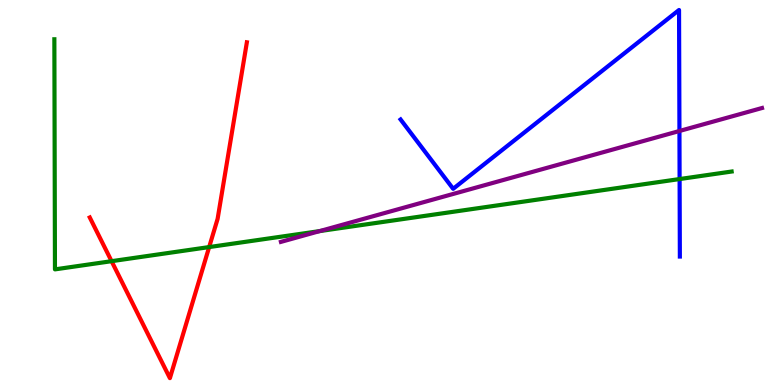[{'lines': ['blue', 'red'], 'intersections': []}, {'lines': ['green', 'red'], 'intersections': [{'x': 1.44, 'y': 3.22}, {'x': 2.7, 'y': 3.58}]}, {'lines': ['purple', 'red'], 'intersections': []}, {'lines': ['blue', 'green'], 'intersections': [{'x': 8.77, 'y': 5.35}]}, {'lines': ['blue', 'purple'], 'intersections': [{'x': 8.77, 'y': 6.6}]}, {'lines': ['green', 'purple'], 'intersections': [{'x': 4.13, 'y': 4.0}]}]